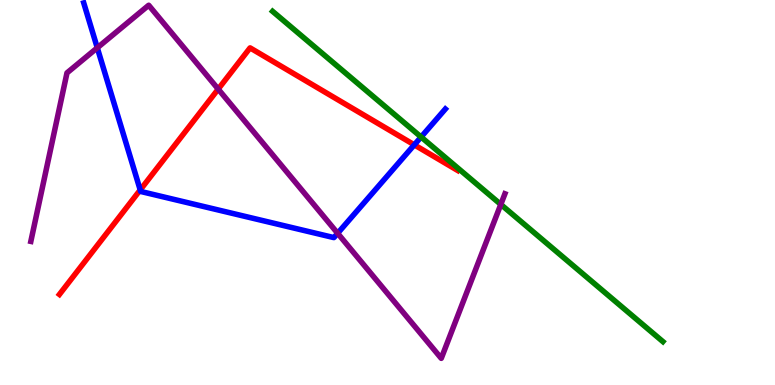[{'lines': ['blue', 'red'], 'intersections': [{'x': 1.81, 'y': 5.07}, {'x': 5.35, 'y': 6.24}]}, {'lines': ['green', 'red'], 'intersections': []}, {'lines': ['purple', 'red'], 'intersections': [{'x': 2.82, 'y': 7.69}]}, {'lines': ['blue', 'green'], 'intersections': [{'x': 5.43, 'y': 6.44}]}, {'lines': ['blue', 'purple'], 'intersections': [{'x': 1.26, 'y': 8.76}, {'x': 4.36, 'y': 3.94}]}, {'lines': ['green', 'purple'], 'intersections': [{'x': 6.46, 'y': 4.69}]}]